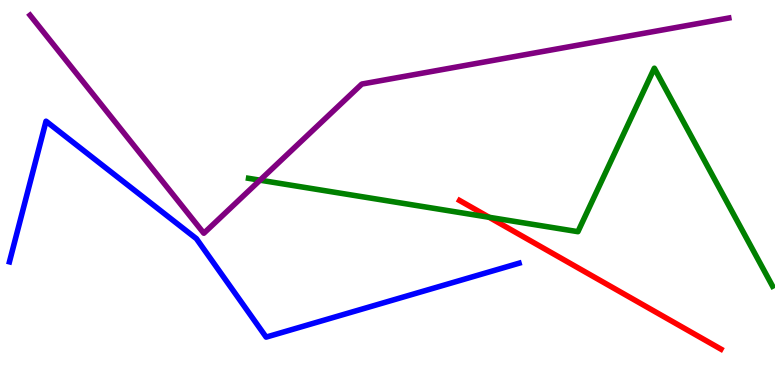[{'lines': ['blue', 'red'], 'intersections': []}, {'lines': ['green', 'red'], 'intersections': [{'x': 6.31, 'y': 4.36}]}, {'lines': ['purple', 'red'], 'intersections': []}, {'lines': ['blue', 'green'], 'intersections': []}, {'lines': ['blue', 'purple'], 'intersections': []}, {'lines': ['green', 'purple'], 'intersections': [{'x': 3.36, 'y': 5.32}]}]